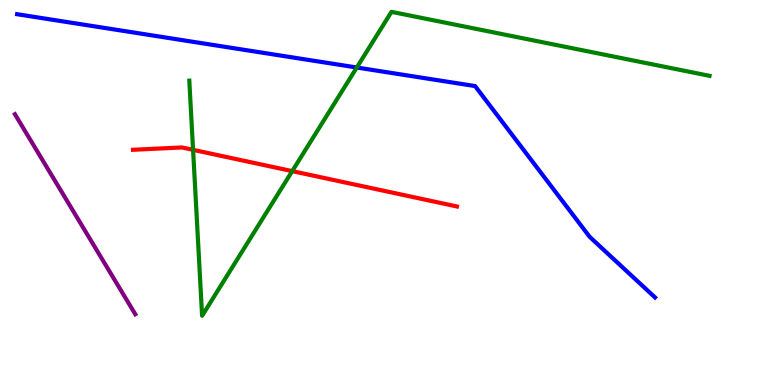[{'lines': ['blue', 'red'], 'intersections': []}, {'lines': ['green', 'red'], 'intersections': [{'x': 2.49, 'y': 6.11}, {'x': 3.77, 'y': 5.56}]}, {'lines': ['purple', 'red'], 'intersections': []}, {'lines': ['blue', 'green'], 'intersections': [{'x': 4.6, 'y': 8.25}]}, {'lines': ['blue', 'purple'], 'intersections': []}, {'lines': ['green', 'purple'], 'intersections': []}]